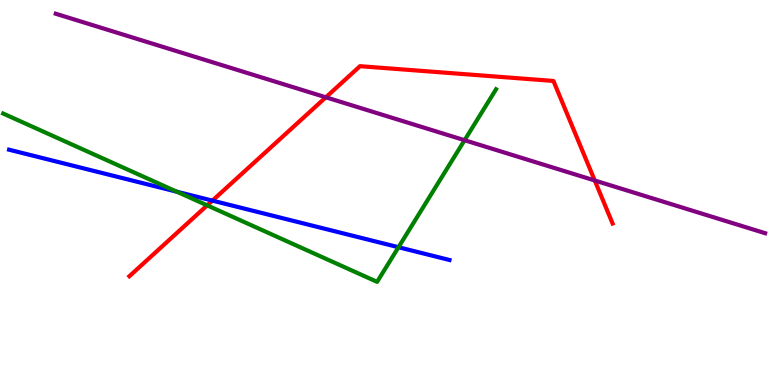[{'lines': ['blue', 'red'], 'intersections': [{'x': 2.74, 'y': 4.79}]}, {'lines': ['green', 'red'], 'intersections': [{'x': 2.67, 'y': 4.67}]}, {'lines': ['purple', 'red'], 'intersections': [{'x': 4.2, 'y': 7.47}, {'x': 7.67, 'y': 5.31}]}, {'lines': ['blue', 'green'], 'intersections': [{'x': 2.28, 'y': 5.02}, {'x': 5.14, 'y': 3.58}]}, {'lines': ['blue', 'purple'], 'intersections': []}, {'lines': ['green', 'purple'], 'intersections': [{'x': 5.99, 'y': 6.36}]}]